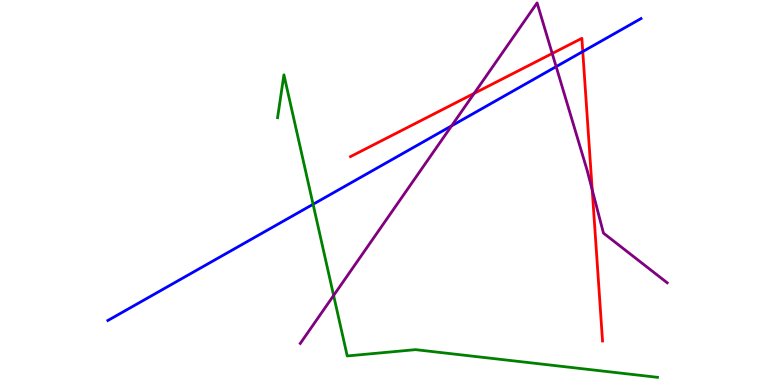[{'lines': ['blue', 'red'], 'intersections': [{'x': 7.52, 'y': 8.66}]}, {'lines': ['green', 'red'], 'intersections': []}, {'lines': ['purple', 'red'], 'intersections': [{'x': 6.12, 'y': 7.57}, {'x': 7.13, 'y': 8.61}, {'x': 7.64, 'y': 5.07}]}, {'lines': ['blue', 'green'], 'intersections': [{'x': 4.04, 'y': 4.69}]}, {'lines': ['blue', 'purple'], 'intersections': [{'x': 5.83, 'y': 6.73}, {'x': 7.18, 'y': 8.27}]}, {'lines': ['green', 'purple'], 'intersections': [{'x': 4.3, 'y': 2.33}]}]